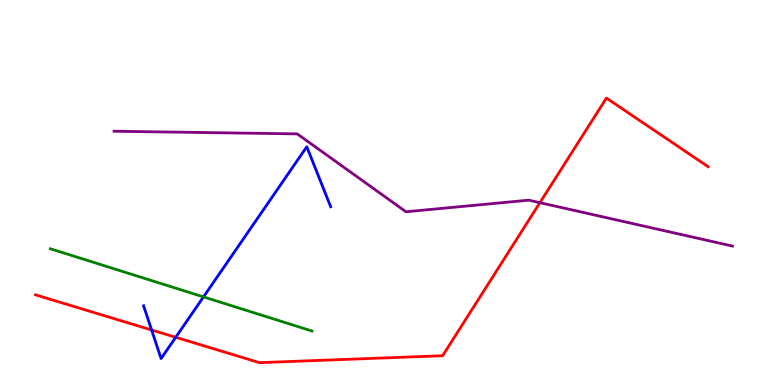[{'lines': ['blue', 'red'], 'intersections': [{'x': 1.96, 'y': 1.43}, {'x': 2.27, 'y': 1.24}]}, {'lines': ['green', 'red'], 'intersections': []}, {'lines': ['purple', 'red'], 'intersections': [{'x': 6.97, 'y': 4.74}]}, {'lines': ['blue', 'green'], 'intersections': [{'x': 2.63, 'y': 2.29}]}, {'lines': ['blue', 'purple'], 'intersections': []}, {'lines': ['green', 'purple'], 'intersections': []}]